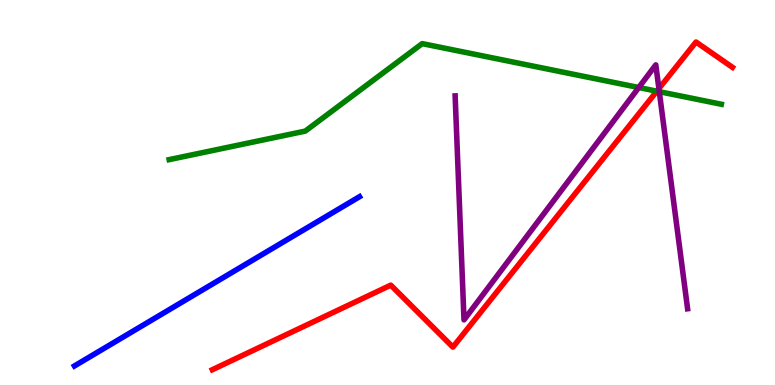[{'lines': ['blue', 'red'], 'intersections': []}, {'lines': ['green', 'red'], 'intersections': [{'x': 8.48, 'y': 7.63}]}, {'lines': ['purple', 'red'], 'intersections': [{'x': 8.5, 'y': 7.7}]}, {'lines': ['blue', 'green'], 'intersections': []}, {'lines': ['blue', 'purple'], 'intersections': []}, {'lines': ['green', 'purple'], 'intersections': [{'x': 8.24, 'y': 7.73}, {'x': 8.51, 'y': 7.62}]}]